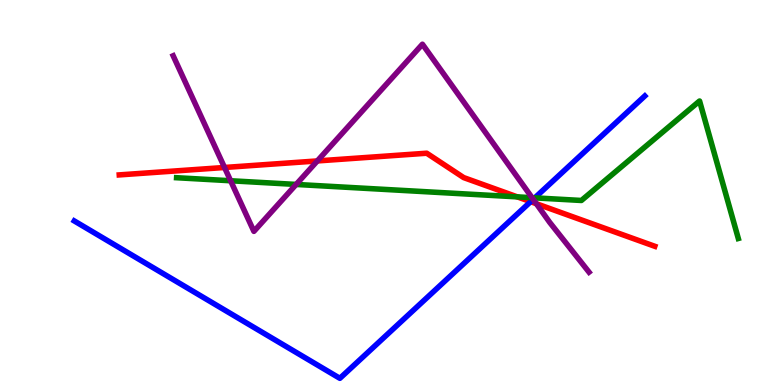[{'lines': ['blue', 'red'], 'intersections': [{'x': 6.85, 'y': 4.76}]}, {'lines': ['green', 'red'], 'intersections': [{'x': 6.67, 'y': 4.89}]}, {'lines': ['purple', 'red'], 'intersections': [{'x': 2.9, 'y': 5.65}, {'x': 4.09, 'y': 5.82}, {'x': 6.92, 'y': 4.71}]}, {'lines': ['blue', 'green'], 'intersections': [{'x': 6.9, 'y': 4.86}]}, {'lines': ['blue', 'purple'], 'intersections': [{'x': 6.88, 'y': 4.82}]}, {'lines': ['green', 'purple'], 'intersections': [{'x': 2.98, 'y': 5.31}, {'x': 3.82, 'y': 5.21}, {'x': 6.87, 'y': 4.86}]}]